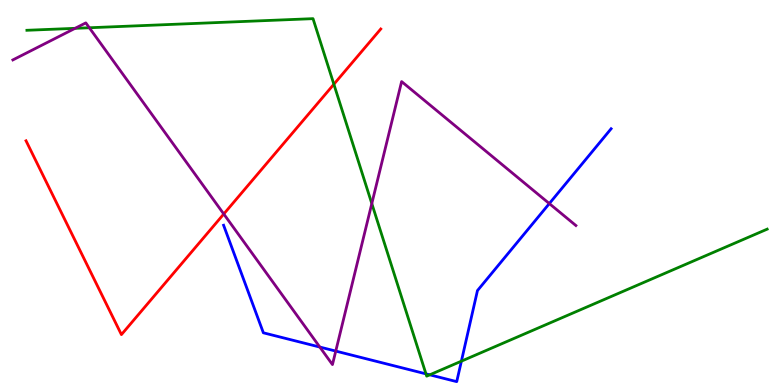[{'lines': ['blue', 'red'], 'intersections': []}, {'lines': ['green', 'red'], 'intersections': [{'x': 4.31, 'y': 7.81}]}, {'lines': ['purple', 'red'], 'intersections': [{'x': 2.89, 'y': 4.44}]}, {'lines': ['blue', 'green'], 'intersections': [{'x': 5.5, 'y': 0.289}, {'x': 5.55, 'y': 0.264}, {'x': 5.95, 'y': 0.619}]}, {'lines': ['blue', 'purple'], 'intersections': [{'x': 4.13, 'y': 0.986}, {'x': 4.33, 'y': 0.881}, {'x': 7.09, 'y': 4.71}]}, {'lines': ['green', 'purple'], 'intersections': [{'x': 0.969, 'y': 9.26}, {'x': 1.15, 'y': 9.28}, {'x': 4.8, 'y': 4.71}]}]